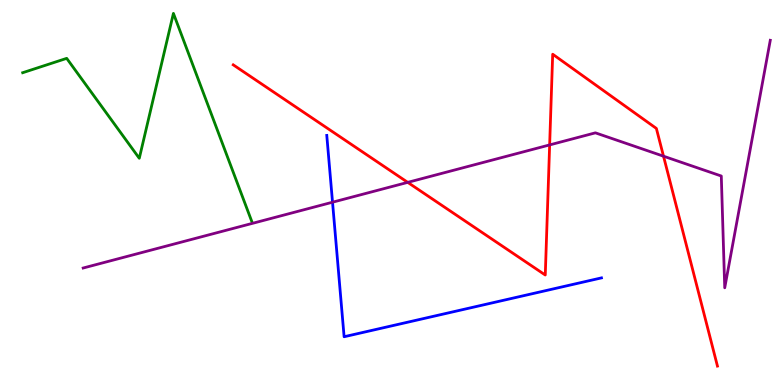[{'lines': ['blue', 'red'], 'intersections': []}, {'lines': ['green', 'red'], 'intersections': []}, {'lines': ['purple', 'red'], 'intersections': [{'x': 5.26, 'y': 5.26}, {'x': 7.09, 'y': 6.24}, {'x': 8.56, 'y': 5.94}]}, {'lines': ['blue', 'green'], 'intersections': []}, {'lines': ['blue', 'purple'], 'intersections': [{'x': 4.29, 'y': 4.75}]}, {'lines': ['green', 'purple'], 'intersections': []}]